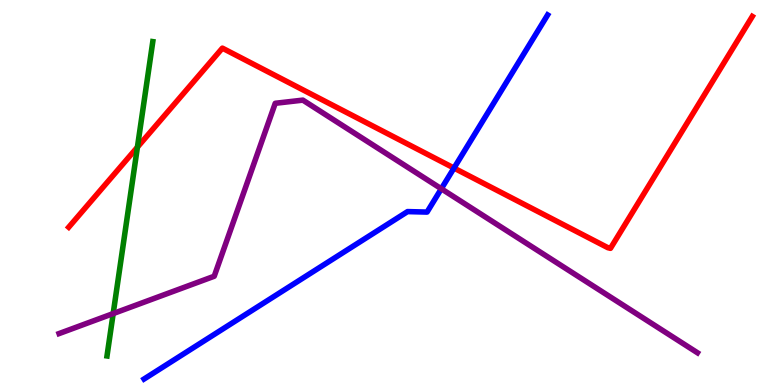[{'lines': ['blue', 'red'], 'intersections': [{'x': 5.86, 'y': 5.64}]}, {'lines': ['green', 'red'], 'intersections': [{'x': 1.77, 'y': 6.18}]}, {'lines': ['purple', 'red'], 'intersections': []}, {'lines': ['blue', 'green'], 'intersections': []}, {'lines': ['blue', 'purple'], 'intersections': [{'x': 5.69, 'y': 5.1}]}, {'lines': ['green', 'purple'], 'intersections': [{'x': 1.46, 'y': 1.86}]}]